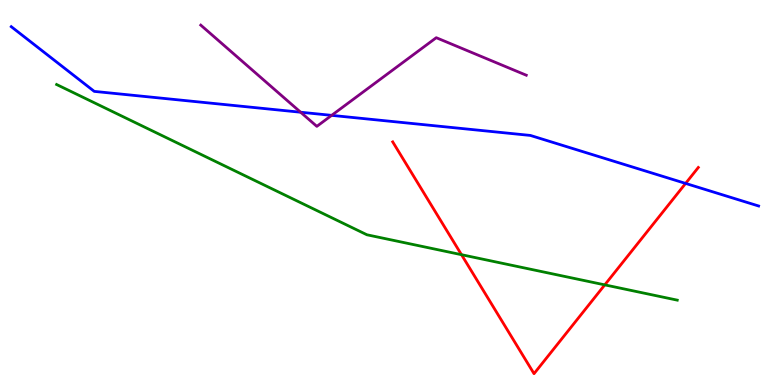[{'lines': ['blue', 'red'], 'intersections': [{'x': 8.85, 'y': 5.24}]}, {'lines': ['green', 'red'], 'intersections': [{'x': 5.95, 'y': 3.38}, {'x': 7.8, 'y': 2.6}]}, {'lines': ['purple', 'red'], 'intersections': []}, {'lines': ['blue', 'green'], 'intersections': []}, {'lines': ['blue', 'purple'], 'intersections': [{'x': 3.88, 'y': 7.08}, {'x': 4.28, 'y': 7.0}]}, {'lines': ['green', 'purple'], 'intersections': []}]